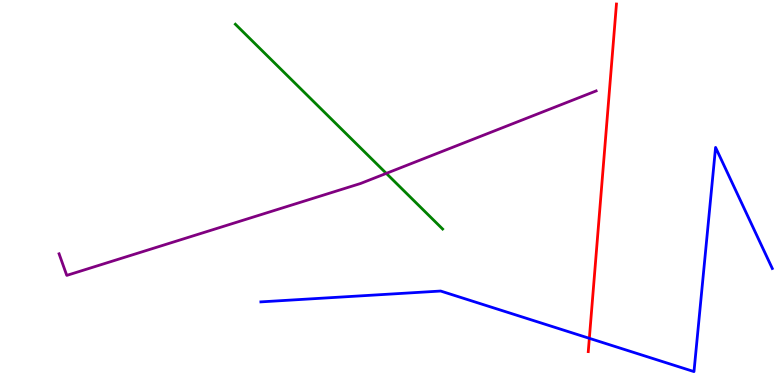[{'lines': ['blue', 'red'], 'intersections': [{'x': 7.6, 'y': 1.21}]}, {'lines': ['green', 'red'], 'intersections': []}, {'lines': ['purple', 'red'], 'intersections': []}, {'lines': ['blue', 'green'], 'intersections': []}, {'lines': ['blue', 'purple'], 'intersections': []}, {'lines': ['green', 'purple'], 'intersections': [{'x': 4.98, 'y': 5.5}]}]